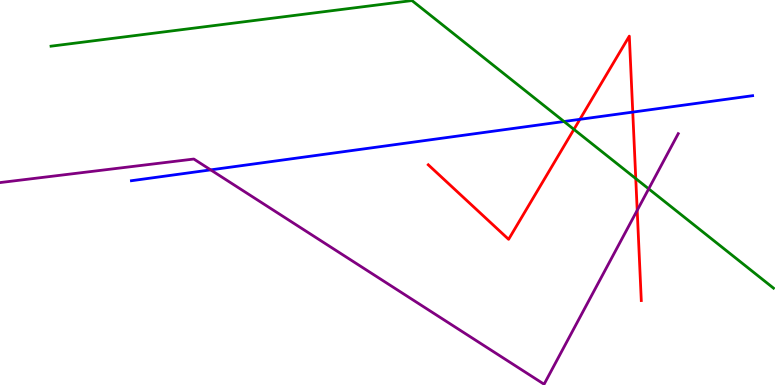[{'lines': ['blue', 'red'], 'intersections': [{'x': 7.48, 'y': 6.9}, {'x': 8.16, 'y': 7.09}]}, {'lines': ['green', 'red'], 'intersections': [{'x': 7.41, 'y': 6.64}, {'x': 8.2, 'y': 5.36}]}, {'lines': ['purple', 'red'], 'intersections': [{'x': 8.22, 'y': 4.54}]}, {'lines': ['blue', 'green'], 'intersections': [{'x': 7.28, 'y': 6.84}]}, {'lines': ['blue', 'purple'], 'intersections': [{'x': 2.72, 'y': 5.59}]}, {'lines': ['green', 'purple'], 'intersections': [{'x': 8.37, 'y': 5.09}]}]